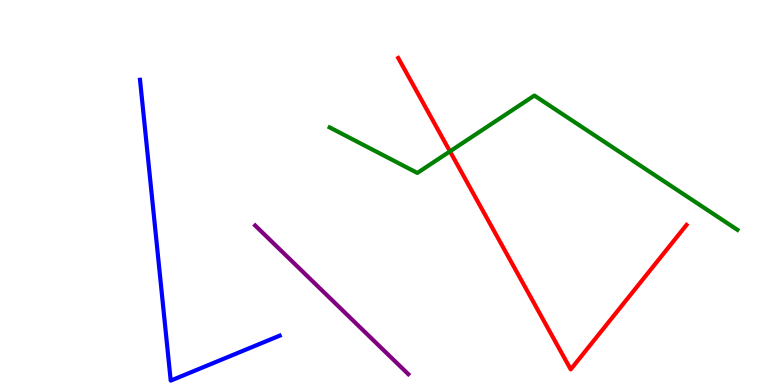[{'lines': ['blue', 'red'], 'intersections': []}, {'lines': ['green', 'red'], 'intersections': [{'x': 5.81, 'y': 6.07}]}, {'lines': ['purple', 'red'], 'intersections': []}, {'lines': ['blue', 'green'], 'intersections': []}, {'lines': ['blue', 'purple'], 'intersections': []}, {'lines': ['green', 'purple'], 'intersections': []}]